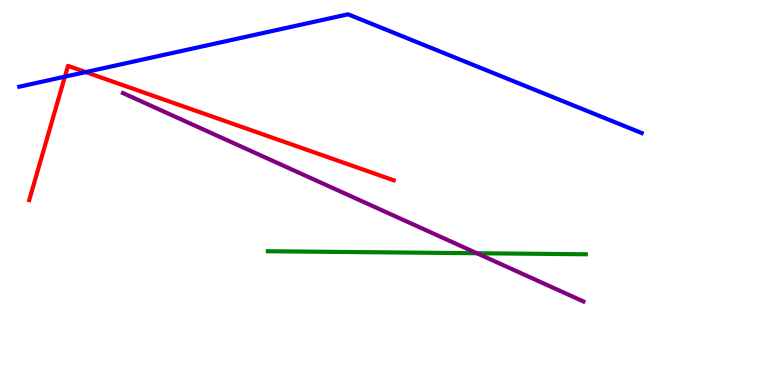[{'lines': ['blue', 'red'], 'intersections': [{'x': 0.837, 'y': 8.01}, {'x': 1.11, 'y': 8.13}]}, {'lines': ['green', 'red'], 'intersections': []}, {'lines': ['purple', 'red'], 'intersections': []}, {'lines': ['blue', 'green'], 'intersections': []}, {'lines': ['blue', 'purple'], 'intersections': []}, {'lines': ['green', 'purple'], 'intersections': [{'x': 6.15, 'y': 3.42}]}]